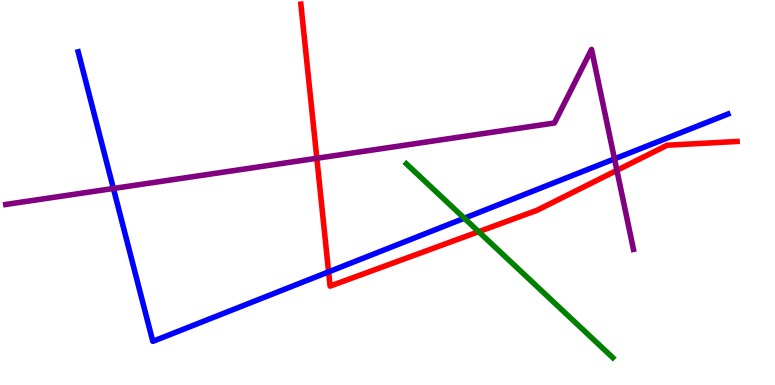[{'lines': ['blue', 'red'], 'intersections': [{'x': 4.24, 'y': 2.94}]}, {'lines': ['green', 'red'], 'intersections': [{'x': 6.18, 'y': 3.98}]}, {'lines': ['purple', 'red'], 'intersections': [{'x': 4.09, 'y': 5.89}, {'x': 7.96, 'y': 5.58}]}, {'lines': ['blue', 'green'], 'intersections': [{'x': 5.99, 'y': 4.33}]}, {'lines': ['blue', 'purple'], 'intersections': [{'x': 1.46, 'y': 5.1}, {'x': 7.93, 'y': 5.87}]}, {'lines': ['green', 'purple'], 'intersections': []}]